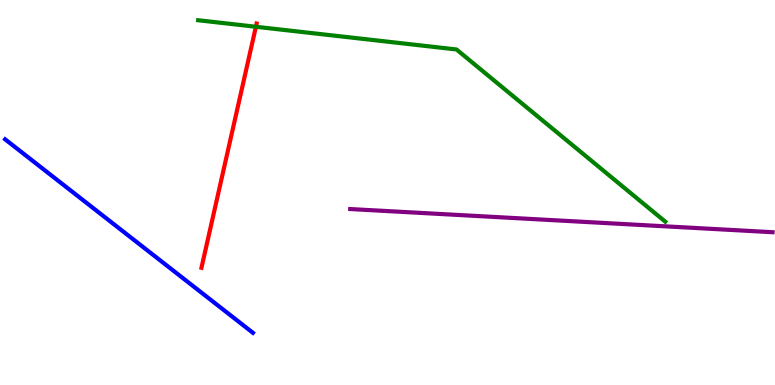[{'lines': ['blue', 'red'], 'intersections': []}, {'lines': ['green', 'red'], 'intersections': [{'x': 3.3, 'y': 9.3}]}, {'lines': ['purple', 'red'], 'intersections': []}, {'lines': ['blue', 'green'], 'intersections': []}, {'lines': ['blue', 'purple'], 'intersections': []}, {'lines': ['green', 'purple'], 'intersections': []}]